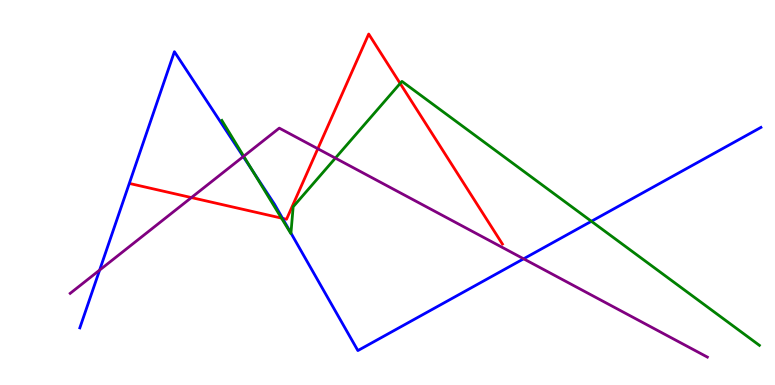[{'lines': ['blue', 'red'], 'intersections': [{'x': 3.65, 'y': 4.33}]}, {'lines': ['green', 'red'], 'intersections': [{'x': 3.63, 'y': 4.33}, {'x': 5.16, 'y': 7.83}]}, {'lines': ['purple', 'red'], 'intersections': [{'x': 2.47, 'y': 4.87}, {'x': 4.1, 'y': 6.14}]}, {'lines': ['blue', 'green'], 'intersections': [{'x': 3.26, 'y': 5.56}, {'x': 3.75, 'y': 3.95}, {'x': 7.63, 'y': 4.25}]}, {'lines': ['blue', 'purple'], 'intersections': [{'x': 1.29, 'y': 2.98}, {'x': 3.14, 'y': 5.93}, {'x': 6.76, 'y': 3.28}]}, {'lines': ['green', 'purple'], 'intersections': [{'x': 3.14, 'y': 5.94}, {'x': 4.33, 'y': 5.89}]}]